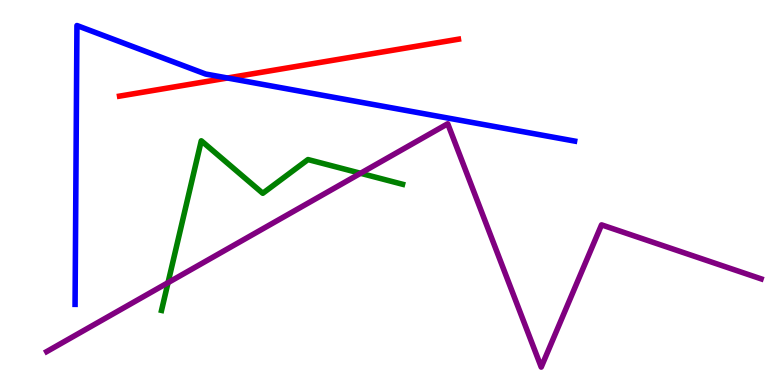[{'lines': ['blue', 'red'], 'intersections': [{'x': 2.94, 'y': 7.97}]}, {'lines': ['green', 'red'], 'intersections': []}, {'lines': ['purple', 'red'], 'intersections': []}, {'lines': ['blue', 'green'], 'intersections': []}, {'lines': ['blue', 'purple'], 'intersections': []}, {'lines': ['green', 'purple'], 'intersections': [{'x': 2.17, 'y': 2.66}, {'x': 4.65, 'y': 5.5}]}]